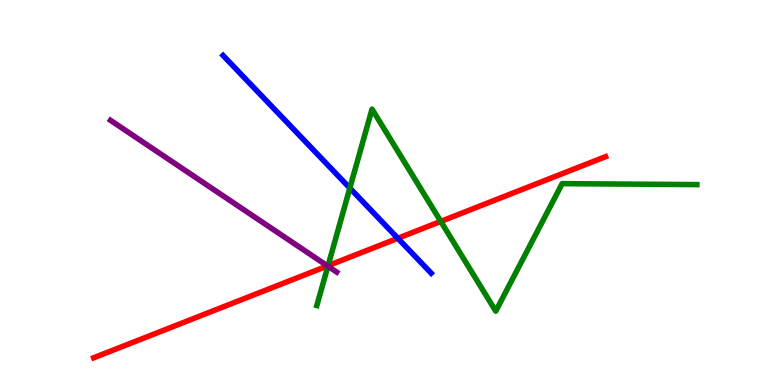[{'lines': ['blue', 'red'], 'intersections': [{'x': 5.13, 'y': 3.81}]}, {'lines': ['green', 'red'], 'intersections': [{'x': 4.23, 'y': 3.1}, {'x': 5.69, 'y': 4.25}]}, {'lines': ['purple', 'red'], 'intersections': [{'x': 4.23, 'y': 3.09}]}, {'lines': ['blue', 'green'], 'intersections': [{'x': 4.51, 'y': 5.11}]}, {'lines': ['blue', 'purple'], 'intersections': []}, {'lines': ['green', 'purple'], 'intersections': [{'x': 4.23, 'y': 3.09}]}]